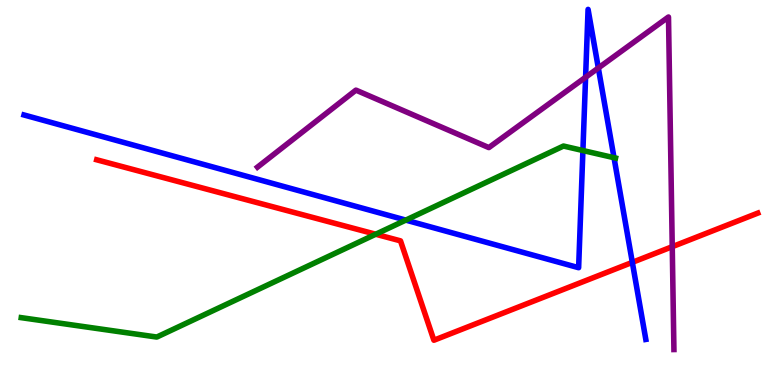[{'lines': ['blue', 'red'], 'intersections': [{'x': 8.16, 'y': 3.19}]}, {'lines': ['green', 'red'], 'intersections': [{'x': 4.85, 'y': 3.92}]}, {'lines': ['purple', 'red'], 'intersections': [{'x': 8.67, 'y': 3.59}]}, {'lines': ['blue', 'green'], 'intersections': [{'x': 5.24, 'y': 4.28}, {'x': 7.52, 'y': 6.09}, {'x': 7.92, 'y': 5.9}]}, {'lines': ['blue', 'purple'], 'intersections': [{'x': 7.56, 'y': 7.99}, {'x': 7.72, 'y': 8.23}]}, {'lines': ['green', 'purple'], 'intersections': []}]